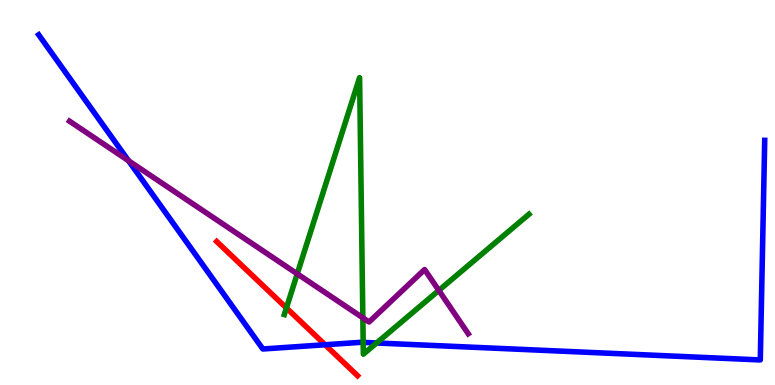[{'lines': ['blue', 'red'], 'intersections': [{'x': 4.19, 'y': 1.05}]}, {'lines': ['green', 'red'], 'intersections': [{'x': 3.7, 'y': 2.0}]}, {'lines': ['purple', 'red'], 'intersections': []}, {'lines': ['blue', 'green'], 'intersections': [{'x': 4.69, 'y': 1.11}, {'x': 4.86, 'y': 1.09}]}, {'lines': ['blue', 'purple'], 'intersections': [{'x': 1.66, 'y': 5.82}]}, {'lines': ['green', 'purple'], 'intersections': [{'x': 3.84, 'y': 2.89}, {'x': 4.68, 'y': 1.75}, {'x': 5.66, 'y': 2.46}]}]